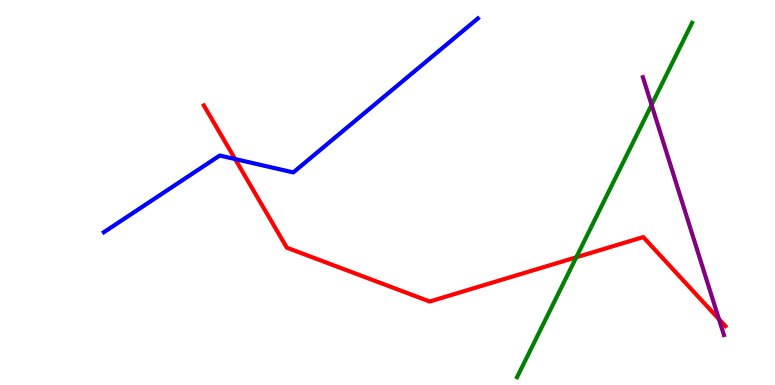[{'lines': ['blue', 'red'], 'intersections': [{'x': 3.03, 'y': 5.87}]}, {'lines': ['green', 'red'], 'intersections': [{'x': 7.44, 'y': 3.32}]}, {'lines': ['purple', 'red'], 'intersections': [{'x': 9.28, 'y': 1.71}]}, {'lines': ['blue', 'green'], 'intersections': []}, {'lines': ['blue', 'purple'], 'intersections': []}, {'lines': ['green', 'purple'], 'intersections': [{'x': 8.41, 'y': 7.28}]}]